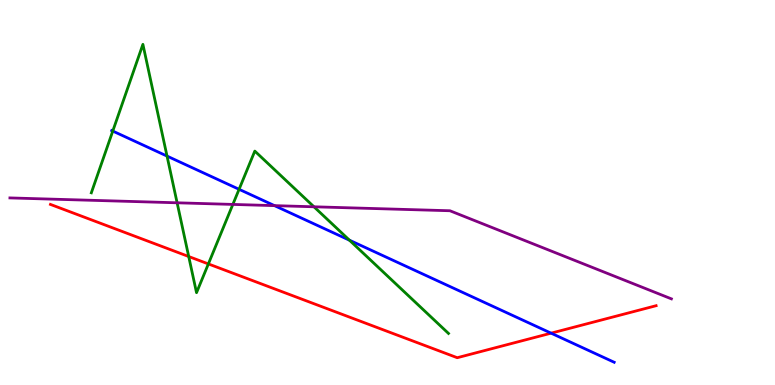[{'lines': ['blue', 'red'], 'intersections': [{'x': 7.11, 'y': 1.35}]}, {'lines': ['green', 'red'], 'intersections': [{'x': 2.44, 'y': 3.34}, {'x': 2.69, 'y': 3.14}]}, {'lines': ['purple', 'red'], 'intersections': []}, {'lines': ['blue', 'green'], 'intersections': [{'x': 1.46, 'y': 6.6}, {'x': 2.16, 'y': 5.95}, {'x': 3.08, 'y': 5.08}, {'x': 4.51, 'y': 3.76}]}, {'lines': ['blue', 'purple'], 'intersections': [{'x': 3.54, 'y': 4.66}]}, {'lines': ['green', 'purple'], 'intersections': [{'x': 2.29, 'y': 4.73}, {'x': 3.0, 'y': 4.69}, {'x': 4.05, 'y': 4.63}]}]